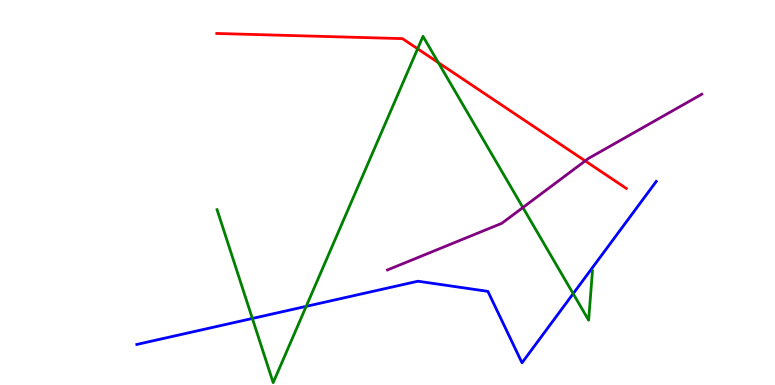[{'lines': ['blue', 'red'], 'intersections': []}, {'lines': ['green', 'red'], 'intersections': [{'x': 5.39, 'y': 8.73}, {'x': 5.66, 'y': 8.37}]}, {'lines': ['purple', 'red'], 'intersections': [{'x': 7.55, 'y': 5.82}]}, {'lines': ['blue', 'green'], 'intersections': [{'x': 3.26, 'y': 1.73}, {'x': 3.95, 'y': 2.04}, {'x': 7.4, 'y': 2.37}]}, {'lines': ['blue', 'purple'], 'intersections': []}, {'lines': ['green', 'purple'], 'intersections': [{'x': 6.75, 'y': 4.61}]}]